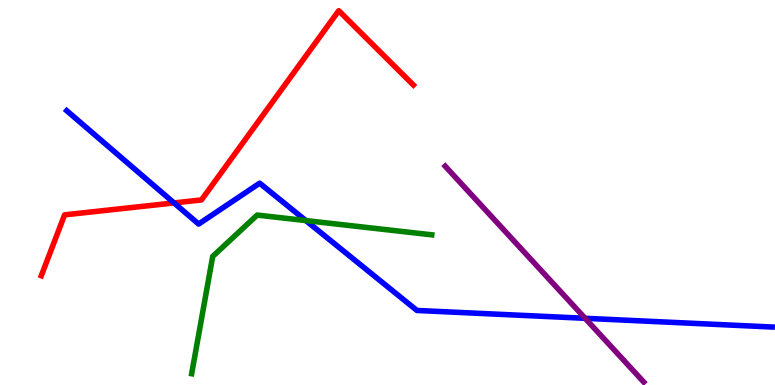[{'lines': ['blue', 'red'], 'intersections': [{'x': 2.25, 'y': 4.73}]}, {'lines': ['green', 'red'], 'intersections': []}, {'lines': ['purple', 'red'], 'intersections': []}, {'lines': ['blue', 'green'], 'intersections': [{'x': 3.95, 'y': 4.27}]}, {'lines': ['blue', 'purple'], 'intersections': [{'x': 7.55, 'y': 1.73}]}, {'lines': ['green', 'purple'], 'intersections': []}]